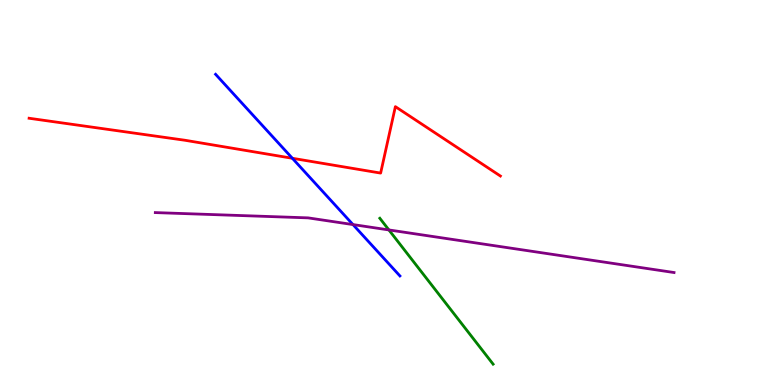[{'lines': ['blue', 'red'], 'intersections': [{'x': 3.77, 'y': 5.89}]}, {'lines': ['green', 'red'], 'intersections': []}, {'lines': ['purple', 'red'], 'intersections': []}, {'lines': ['blue', 'green'], 'intersections': []}, {'lines': ['blue', 'purple'], 'intersections': [{'x': 4.55, 'y': 4.17}]}, {'lines': ['green', 'purple'], 'intersections': [{'x': 5.02, 'y': 4.03}]}]